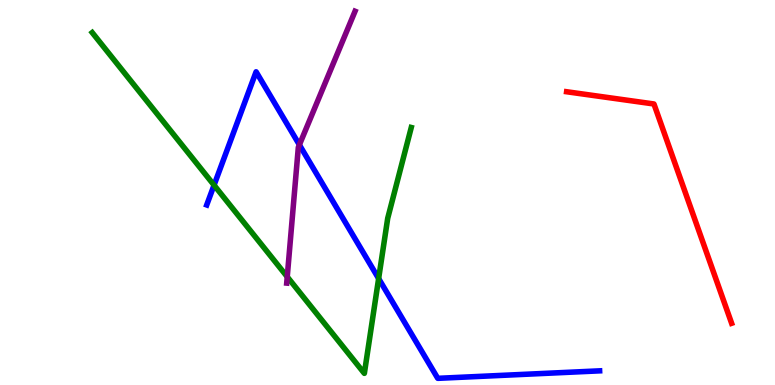[{'lines': ['blue', 'red'], 'intersections': []}, {'lines': ['green', 'red'], 'intersections': []}, {'lines': ['purple', 'red'], 'intersections': []}, {'lines': ['blue', 'green'], 'intersections': [{'x': 2.76, 'y': 5.19}, {'x': 4.89, 'y': 2.76}]}, {'lines': ['blue', 'purple'], 'intersections': [{'x': 3.86, 'y': 6.24}]}, {'lines': ['green', 'purple'], 'intersections': [{'x': 3.71, 'y': 2.81}]}]